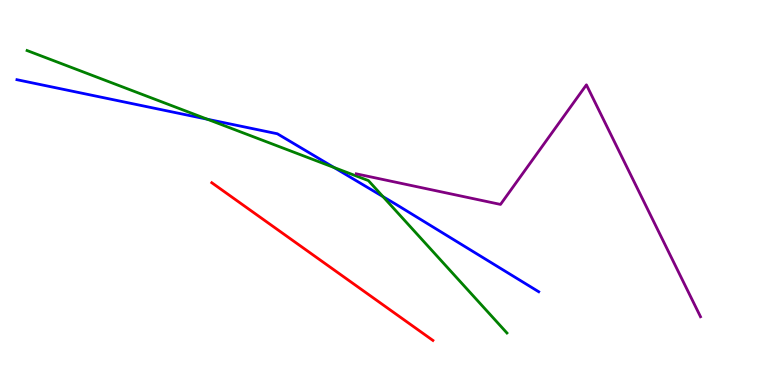[{'lines': ['blue', 'red'], 'intersections': []}, {'lines': ['green', 'red'], 'intersections': []}, {'lines': ['purple', 'red'], 'intersections': []}, {'lines': ['blue', 'green'], 'intersections': [{'x': 2.68, 'y': 6.9}, {'x': 4.31, 'y': 5.65}, {'x': 4.94, 'y': 4.89}]}, {'lines': ['blue', 'purple'], 'intersections': []}, {'lines': ['green', 'purple'], 'intersections': []}]